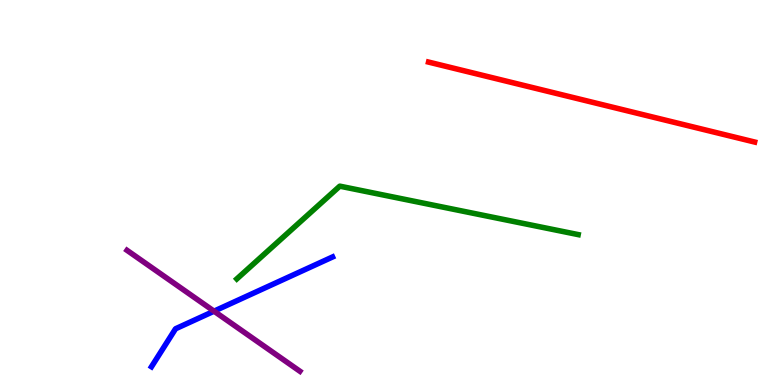[{'lines': ['blue', 'red'], 'intersections': []}, {'lines': ['green', 'red'], 'intersections': []}, {'lines': ['purple', 'red'], 'intersections': []}, {'lines': ['blue', 'green'], 'intersections': []}, {'lines': ['blue', 'purple'], 'intersections': [{'x': 2.76, 'y': 1.92}]}, {'lines': ['green', 'purple'], 'intersections': []}]